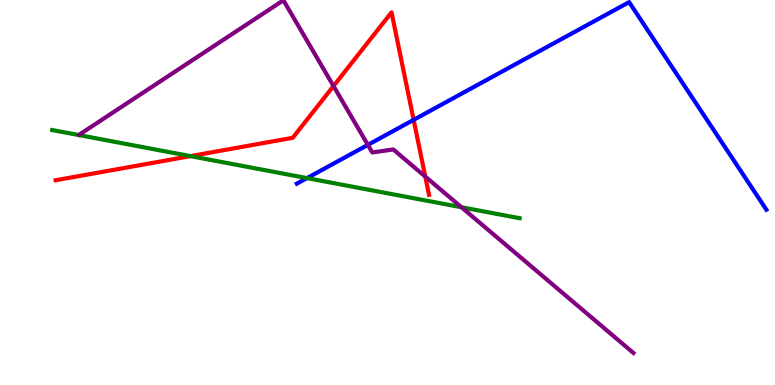[{'lines': ['blue', 'red'], 'intersections': [{'x': 5.34, 'y': 6.89}]}, {'lines': ['green', 'red'], 'intersections': [{'x': 2.46, 'y': 5.94}]}, {'lines': ['purple', 'red'], 'intersections': [{'x': 4.3, 'y': 7.77}, {'x': 5.49, 'y': 5.41}]}, {'lines': ['blue', 'green'], 'intersections': [{'x': 3.96, 'y': 5.37}]}, {'lines': ['blue', 'purple'], 'intersections': [{'x': 4.75, 'y': 6.24}]}, {'lines': ['green', 'purple'], 'intersections': [{'x': 5.95, 'y': 4.62}]}]